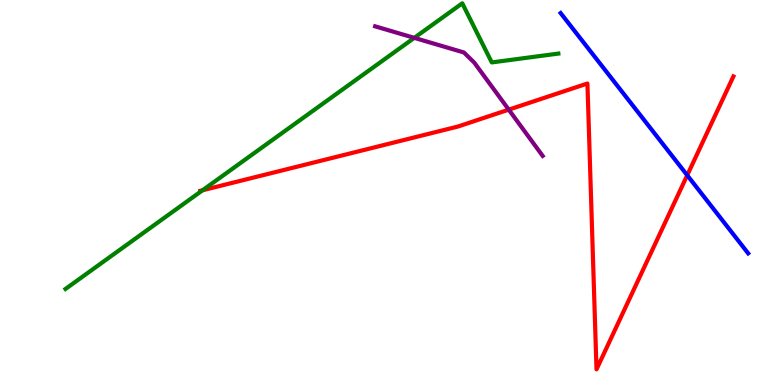[{'lines': ['blue', 'red'], 'intersections': [{'x': 8.87, 'y': 5.45}]}, {'lines': ['green', 'red'], 'intersections': [{'x': 2.61, 'y': 5.06}]}, {'lines': ['purple', 'red'], 'intersections': [{'x': 6.56, 'y': 7.15}]}, {'lines': ['blue', 'green'], 'intersections': []}, {'lines': ['blue', 'purple'], 'intersections': []}, {'lines': ['green', 'purple'], 'intersections': [{'x': 5.35, 'y': 9.02}]}]